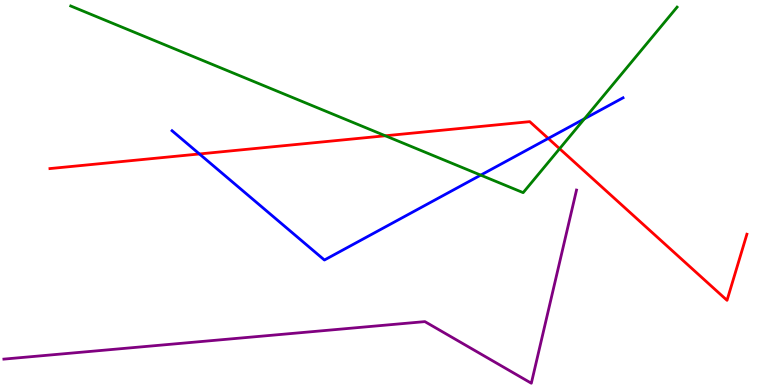[{'lines': ['blue', 'red'], 'intersections': [{'x': 2.57, 'y': 6.0}, {'x': 7.07, 'y': 6.4}]}, {'lines': ['green', 'red'], 'intersections': [{'x': 4.97, 'y': 6.47}, {'x': 7.22, 'y': 6.14}]}, {'lines': ['purple', 'red'], 'intersections': []}, {'lines': ['blue', 'green'], 'intersections': [{'x': 6.2, 'y': 5.45}, {'x': 7.54, 'y': 6.91}]}, {'lines': ['blue', 'purple'], 'intersections': []}, {'lines': ['green', 'purple'], 'intersections': []}]